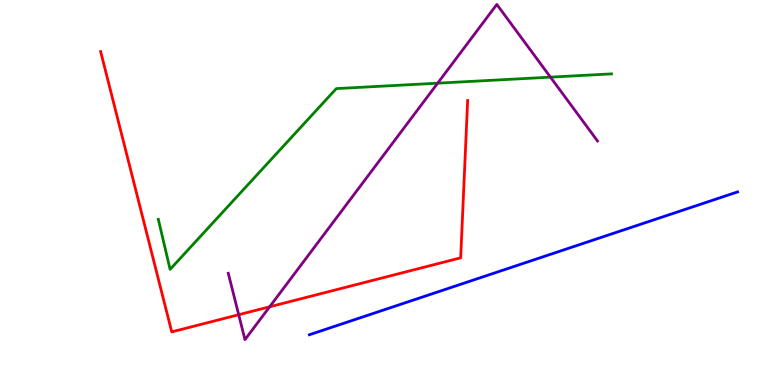[{'lines': ['blue', 'red'], 'intersections': []}, {'lines': ['green', 'red'], 'intersections': []}, {'lines': ['purple', 'red'], 'intersections': [{'x': 3.08, 'y': 1.83}, {'x': 3.48, 'y': 2.03}]}, {'lines': ['blue', 'green'], 'intersections': []}, {'lines': ['blue', 'purple'], 'intersections': []}, {'lines': ['green', 'purple'], 'intersections': [{'x': 5.65, 'y': 7.84}, {'x': 7.1, 'y': 8.0}]}]